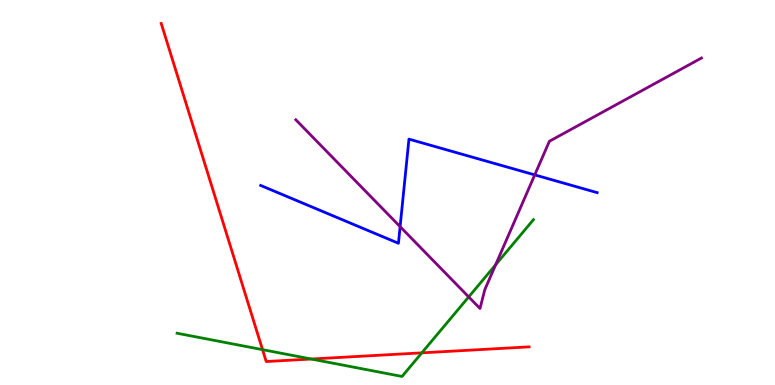[{'lines': ['blue', 'red'], 'intersections': []}, {'lines': ['green', 'red'], 'intersections': [{'x': 3.39, 'y': 0.918}, {'x': 4.02, 'y': 0.675}, {'x': 5.44, 'y': 0.835}]}, {'lines': ['purple', 'red'], 'intersections': []}, {'lines': ['blue', 'green'], 'intersections': []}, {'lines': ['blue', 'purple'], 'intersections': [{'x': 5.16, 'y': 4.11}, {'x': 6.9, 'y': 5.46}]}, {'lines': ['green', 'purple'], 'intersections': [{'x': 6.05, 'y': 2.29}, {'x': 6.39, 'y': 3.12}]}]